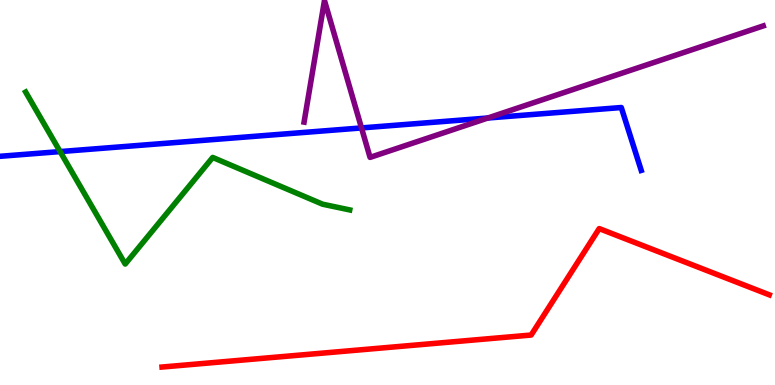[{'lines': ['blue', 'red'], 'intersections': []}, {'lines': ['green', 'red'], 'intersections': []}, {'lines': ['purple', 'red'], 'intersections': []}, {'lines': ['blue', 'green'], 'intersections': [{'x': 0.776, 'y': 6.06}]}, {'lines': ['blue', 'purple'], 'intersections': [{'x': 4.66, 'y': 6.68}, {'x': 6.29, 'y': 6.94}]}, {'lines': ['green', 'purple'], 'intersections': []}]